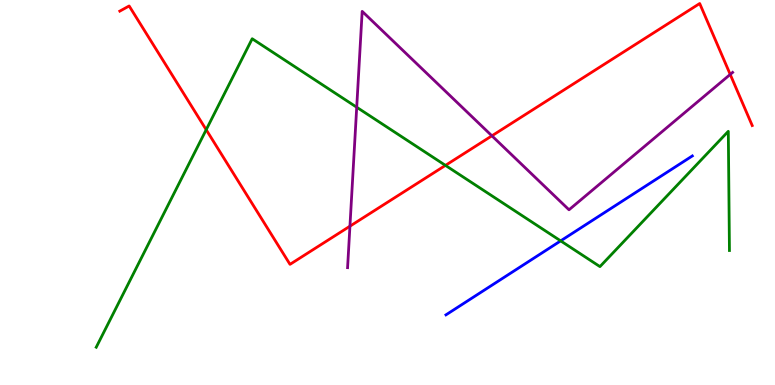[{'lines': ['blue', 'red'], 'intersections': []}, {'lines': ['green', 'red'], 'intersections': [{'x': 2.66, 'y': 6.63}, {'x': 5.75, 'y': 5.7}]}, {'lines': ['purple', 'red'], 'intersections': [{'x': 4.52, 'y': 4.12}, {'x': 6.35, 'y': 6.47}, {'x': 9.42, 'y': 8.07}]}, {'lines': ['blue', 'green'], 'intersections': [{'x': 7.23, 'y': 3.74}]}, {'lines': ['blue', 'purple'], 'intersections': []}, {'lines': ['green', 'purple'], 'intersections': [{'x': 4.6, 'y': 7.21}]}]